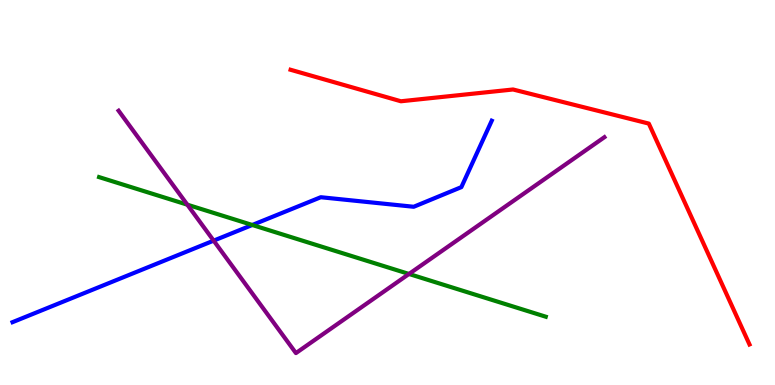[{'lines': ['blue', 'red'], 'intersections': []}, {'lines': ['green', 'red'], 'intersections': []}, {'lines': ['purple', 'red'], 'intersections': []}, {'lines': ['blue', 'green'], 'intersections': [{'x': 3.26, 'y': 4.16}]}, {'lines': ['blue', 'purple'], 'intersections': [{'x': 2.76, 'y': 3.75}]}, {'lines': ['green', 'purple'], 'intersections': [{'x': 2.42, 'y': 4.68}, {'x': 5.28, 'y': 2.88}]}]